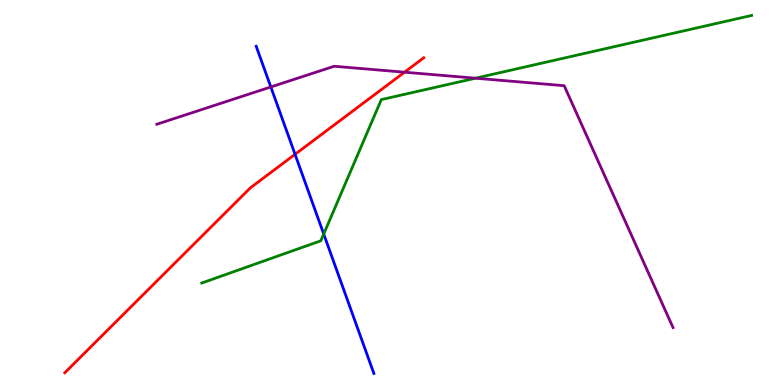[{'lines': ['blue', 'red'], 'intersections': [{'x': 3.81, 'y': 5.99}]}, {'lines': ['green', 'red'], 'intersections': []}, {'lines': ['purple', 'red'], 'intersections': [{'x': 5.22, 'y': 8.12}]}, {'lines': ['blue', 'green'], 'intersections': [{'x': 4.18, 'y': 3.92}]}, {'lines': ['blue', 'purple'], 'intersections': [{'x': 3.49, 'y': 7.74}]}, {'lines': ['green', 'purple'], 'intersections': [{'x': 6.14, 'y': 7.97}]}]